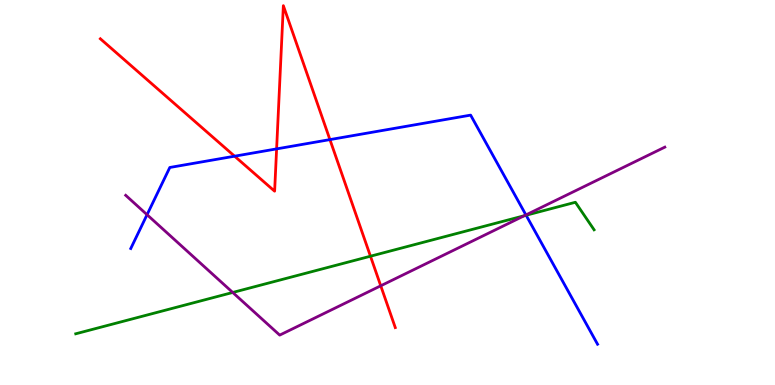[{'lines': ['blue', 'red'], 'intersections': [{'x': 3.03, 'y': 5.94}, {'x': 3.57, 'y': 6.13}, {'x': 4.26, 'y': 6.37}]}, {'lines': ['green', 'red'], 'intersections': [{'x': 4.78, 'y': 3.35}]}, {'lines': ['purple', 'red'], 'intersections': [{'x': 4.91, 'y': 2.58}]}, {'lines': ['blue', 'green'], 'intersections': [{'x': 6.79, 'y': 4.41}]}, {'lines': ['blue', 'purple'], 'intersections': [{'x': 1.9, 'y': 4.42}, {'x': 6.79, 'y': 4.42}]}, {'lines': ['green', 'purple'], 'intersections': [{'x': 3.0, 'y': 2.4}, {'x': 6.77, 'y': 4.4}]}]